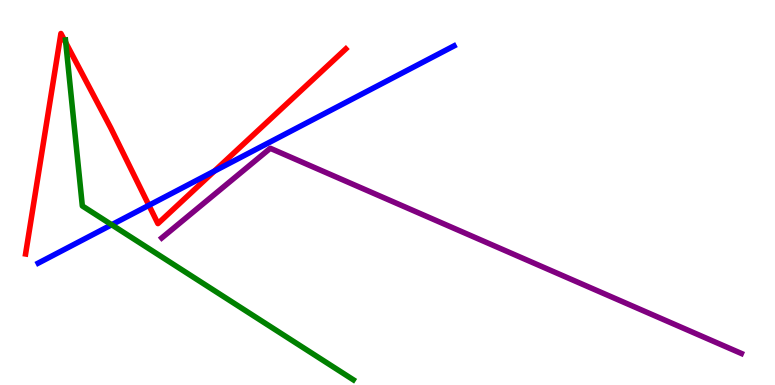[{'lines': ['blue', 'red'], 'intersections': [{'x': 1.92, 'y': 4.67}, {'x': 2.77, 'y': 5.56}]}, {'lines': ['green', 'red'], 'intersections': [{'x': 0.849, 'y': 8.89}]}, {'lines': ['purple', 'red'], 'intersections': []}, {'lines': ['blue', 'green'], 'intersections': [{'x': 1.44, 'y': 4.16}]}, {'lines': ['blue', 'purple'], 'intersections': []}, {'lines': ['green', 'purple'], 'intersections': []}]